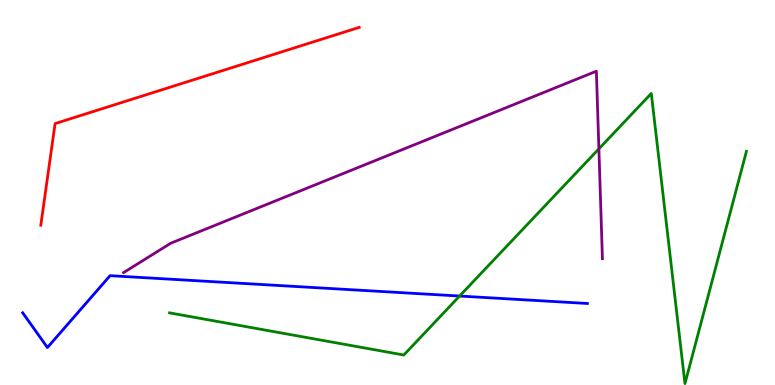[{'lines': ['blue', 'red'], 'intersections': []}, {'lines': ['green', 'red'], 'intersections': []}, {'lines': ['purple', 'red'], 'intersections': []}, {'lines': ['blue', 'green'], 'intersections': [{'x': 5.93, 'y': 2.31}]}, {'lines': ['blue', 'purple'], 'intersections': []}, {'lines': ['green', 'purple'], 'intersections': [{'x': 7.73, 'y': 6.13}]}]